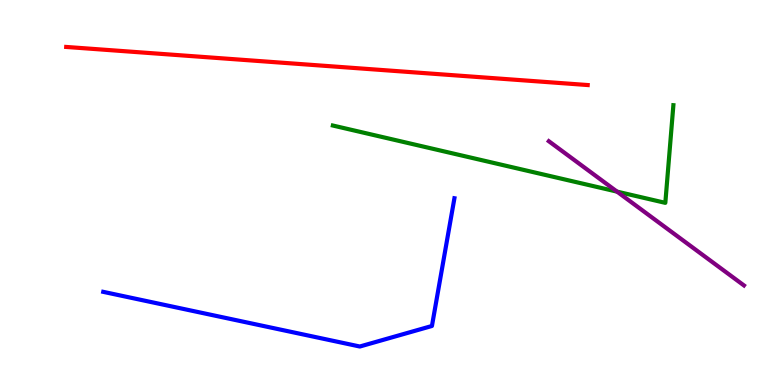[{'lines': ['blue', 'red'], 'intersections': []}, {'lines': ['green', 'red'], 'intersections': []}, {'lines': ['purple', 'red'], 'intersections': []}, {'lines': ['blue', 'green'], 'intersections': []}, {'lines': ['blue', 'purple'], 'intersections': []}, {'lines': ['green', 'purple'], 'intersections': [{'x': 7.96, 'y': 5.02}]}]